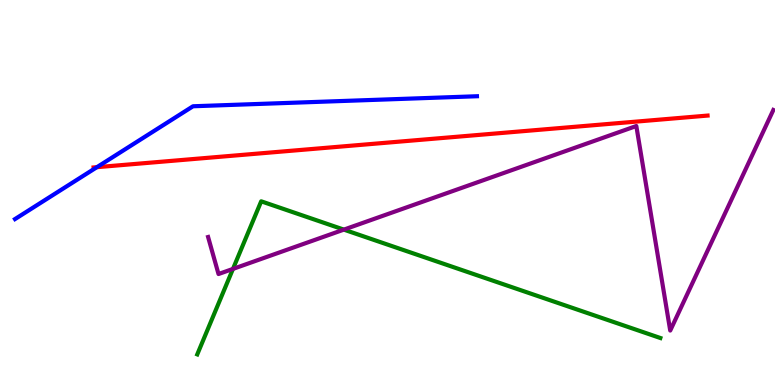[{'lines': ['blue', 'red'], 'intersections': [{'x': 1.25, 'y': 5.66}]}, {'lines': ['green', 'red'], 'intersections': []}, {'lines': ['purple', 'red'], 'intersections': []}, {'lines': ['blue', 'green'], 'intersections': []}, {'lines': ['blue', 'purple'], 'intersections': []}, {'lines': ['green', 'purple'], 'intersections': [{'x': 3.01, 'y': 3.02}, {'x': 4.44, 'y': 4.04}]}]